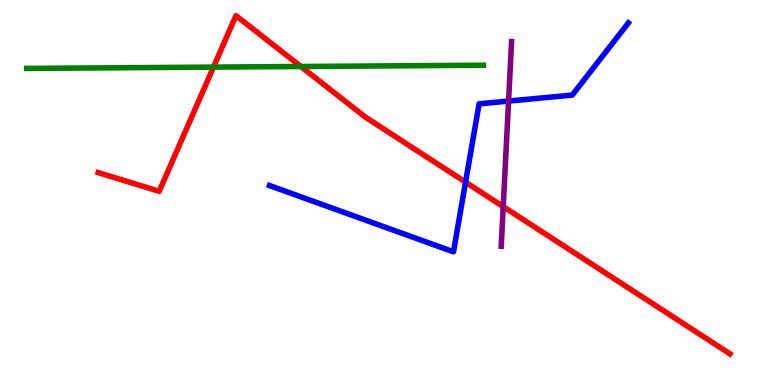[{'lines': ['blue', 'red'], 'intersections': [{'x': 6.01, 'y': 5.27}]}, {'lines': ['green', 'red'], 'intersections': [{'x': 2.75, 'y': 8.26}, {'x': 3.88, 'y': 8.27}]}, {'lines': ['purple', 'red'], 'intersections': [{'x': 6.49, 'y': 4.63}]}, {'lines': ['blue', 'green'], 'intersections': []}, {'lines': ['blue', 'purple'], 'intersections': [{'x': 6.56, 'y': 7.37}]}, {'lines': ['green', 'purple'], 'intersections': []}]